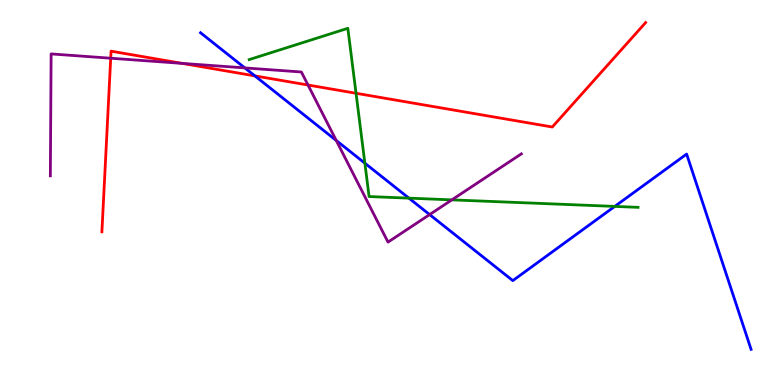[{'lines': ['blue', 'red'], 'intersections': [{'x': 3.29, 'y': 8.03}]}, {'lines': ['green', 'red'], 'intersections': [{'x': 4.59, 'y': 7.58}]}, {'lines': ['purple', 'red'], 'intersections': [{'x': 1.43, 'y': 8.49}, {'x': 2.35, 'y': 8.35}, {'x': 3.97, 'y': 7.79}]}, {'lines': ['blue', 'green'], 'intersections': [{'x': 4.71, 'y': 5.76}, {'x': 5.28, 'y': 4.85}, {'x': 7.93, 'y': 4.64}]}, {'lines': ['blue', 'purple'], 'intersections': [{'x': 3.16, 'y': 8.24}, {'x': 4.34, 'y': 6.35}, {'x': 5.54, 'y': 4.43}]}, {'lines': ['green', 'purple'], 'intersections': [{'x': 5.83, 'y': 4.81}]}]